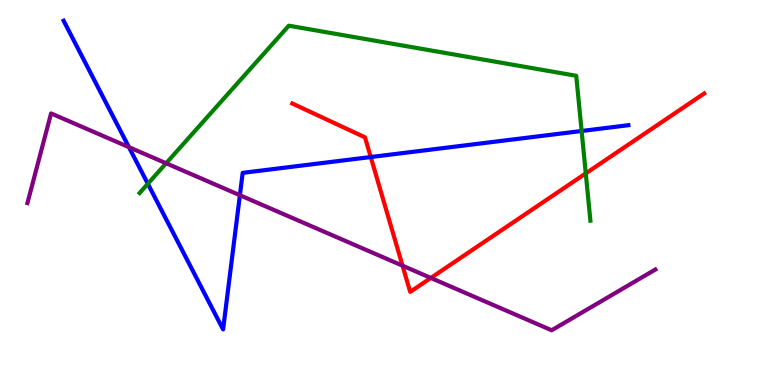[{'lines': ['blue', 'red'], 'intersections': [{'x': 4.78, 'y': 5.92}]}, {'lines': ['green', 'red'], 'intersections': [{'x': 7.56, 'y': 5.5}]}, {'lines': ['purple', 'red'], 'intersections': [{'x': 5.19, 'y': 3.1}, {'x': 5.56, 'y': 2.78}]}, {'lines': ['blue', 'green'], 'intersections': [{'x': 1.91, 'y': 5.23}, {'x': 7.5, 'y': 6.6}]}, {'lines': ['blue', 'purple'], 'intersections': [{'x': 1.66, 'y': 6.18}, {'x': 3.1, 'y': 4.93}]}, {'lines': ['green', 'purple'], 'intersections': [{'x': 2.14, 'y': 5.76}]}]